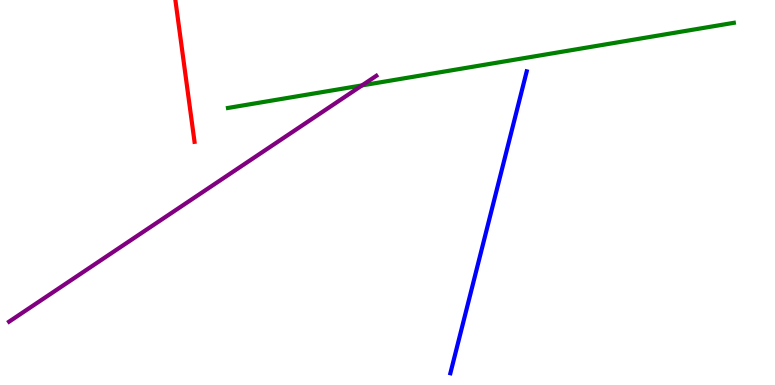[{'lines': ['blue', 'red'], 'intersections': []}, {'lines': ['green', 'red'], 'intersections': []}, {'lines': ['purple', 'red'], 'intersections': []}, {'lines': ['blue', 'green'], 'intersections': []}, {'lines': ['blue', 'purple'], 'intersections': []}, {'lines': ['green', 'purple'], 'intersections': [{'x': 4.67, 'y': 7.78}]}]